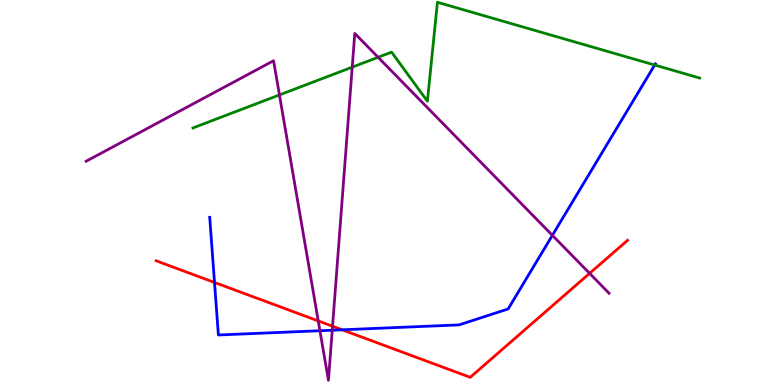[{'lines': ['blue', 'red'], 'intersections': [{'x': 2.77, 'y': 2.66}, {'x': 4.41, 'y': 1.43}]}, {'lines': ['green', 'red'], 'intersections': []}, {'lines': ['purple', 'red'], 'intersections': [{'x': 4.11, 'y': 1.66}, {'x': 4.29, 'y': 1.53}, {'x': 7.61, 'y': 2.9}]}, {'lines': ['blue', 'green'], 'intersections': [{'x': 8.45, 'y': 8.31}]}, {'lines': ['blue', 'purple'], 'intersections': [{'x': 4.13, 'y': 1.41}, {'x': 4.29, 'y': 1.42}, {'x': 7.13, 'y': 3.89}]}, {'lines': ['green', 'purple'], 'intersections': [{'x': 3.61, 'y': 7.53}, {'x': 4.54, 'y': 8.26}, {'x': 4.88, 'y': 8.51}]}]